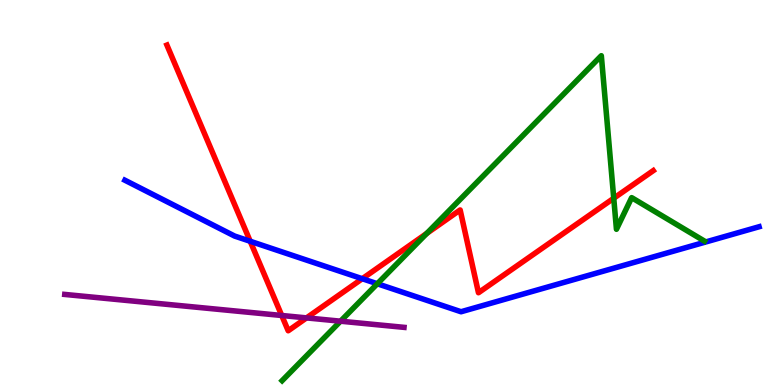[{'lines': ['blue', 'red'], 'intersections': [{'x': 3.23, 'y': 3.73}, {'x': 4.67, 'y': 2.76}]}, {'lines': ['green', 'red'], 'intersections': [{'x': 5.51, 'y': 3.94}, {'x': 7.92, 'y': 4.85}]}, {'lines': ['purple', 'red'], 'intersections': [{'x': 3.64, 'y': 1.81}, {'x': 3.96, 'y': 1.74}]}, {'lines': ['blue', 'green'], 'intersections': [{'x': 4.87, 'y': 2.63}]}, {'lines': ['blue', 'purple'], 'intersections': []}, {'lines': ['green', 'purple'], 'intersections': [{'x': 4.39, 'y': 1.66}]}]